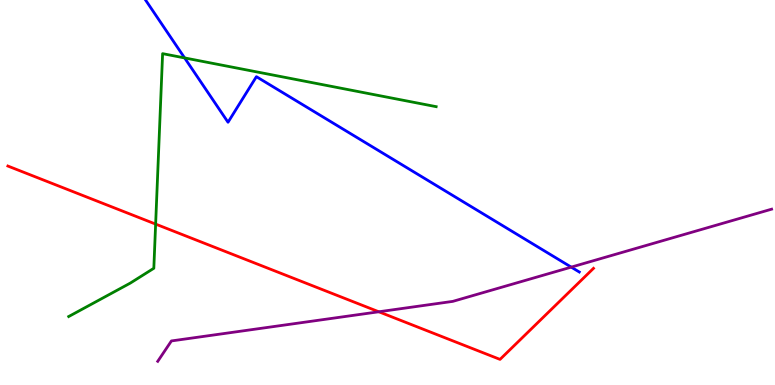[{'lines': ['blue', 'red'], 'intersections': []}, {'lines': ['green', 'red'], 'intersections': [{'x': 2.01, 'y': 4.18}]}, {'lines': ['purple', 'red'], 'intersections': [{'x': 4.89, 'y': 1.9}]}, {'lines': ['blue', 'green'], 'intersections': [{'x': 2.38, 'y': 8.5}]}, {'lines': ['blue', 'purple'], 'intersections': [{'x': 7.37, 'y': 3.06}]}, {'lines': ['green', 'purple'], 'intersections': []}]